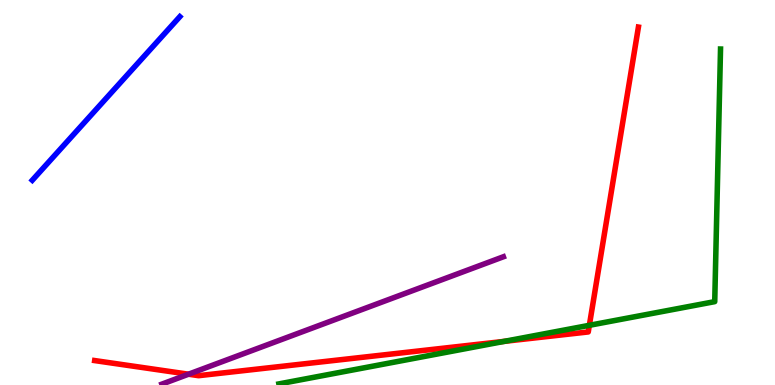[{'lines': ['blue', 'red'], 'intersections': []}, {'lines': ['green', 'red'], 'intersections': [{'x': 6.51, 'y': 1.13}, {'x': 7.6, 'y': 1.55}]}, {'lines': ['purple', 'red'], 'intersections': [{'x': 2.43, 'y': 0.28}]}, {'lines': ['blue', 'green'], 'intersections': []}, {'lines': ['blue', 'purple'], 'intersections': []}, {'lines': ['green', 'purple'], 'intersections': []}]